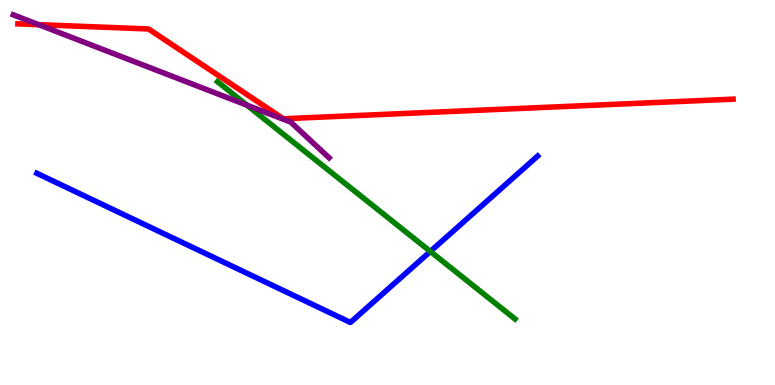[{'lines': ['blue', 'red'], 'intersections': []}, {'lines': ['green', 'red'], 'intersections': []}, {'lines': ['purple', 'red'], 'intersections': [{'x': 0.5, 'y': 9.36}]}, {'lines': ['blue', 'green'], 'intersections': [{'x': 5.55, 'y': 3.47}]}, {'lines': ['blue', 'purple'], 'intersections': []}, {'lines': ['green', 'purple'], 'intersections': [{'x': 3.19, 'y': 7.27}]}]